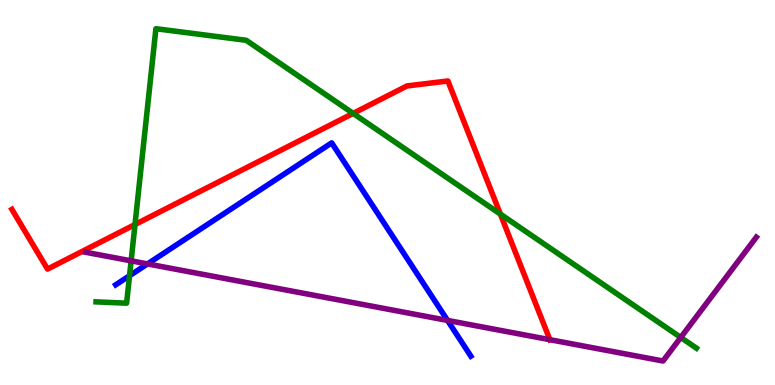[{'lines': ['blue', 'red'], 'intersections': []}, {'lines': ['green', 'red'], 'intersections': [{'x': 1.74, 'y': 4.17}, {'x': 4.56, 'y': 7.05}, {'x': 6.46, 'y': 4.44}]}, {'lines': ['purple', 'red'], 'intersections': []}, {'lines': ['blue', 'green'], 'intersections': [{'x': 1.67, 'y': 2.84}]}, {'lines': ['blue', 'purple'], 'intersections': [{'x': 1.9, 'y': 3.14}, {'x': 5.77, 'y': 1.68}]}, {'lines': ['green', 'purple'], 'intersections': [{'x': 1.69, 'y': 3.23}, {'x': 8.78, 'y': 1.23}]}]